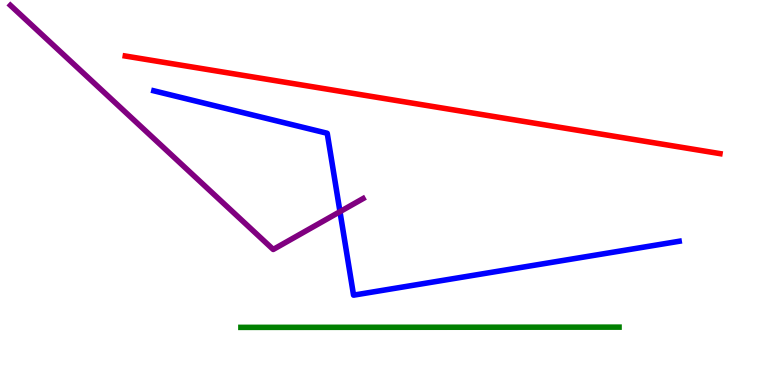[{'lines': ['blue', 'red'], 'intersections': []}, {'lines': ['green', 'red'], 'intersections': []}, {'lines': ['purple', 'red'], 'intersections': []}, {'lines': ['blue', 'green'], 'intersections': []}, {'lines': ['blue', 'purple'], 'intersections': [{'x': 4.39, 'y': 4.5}]}, {'lines': ['green', 'purple'], 'intersections': []}]